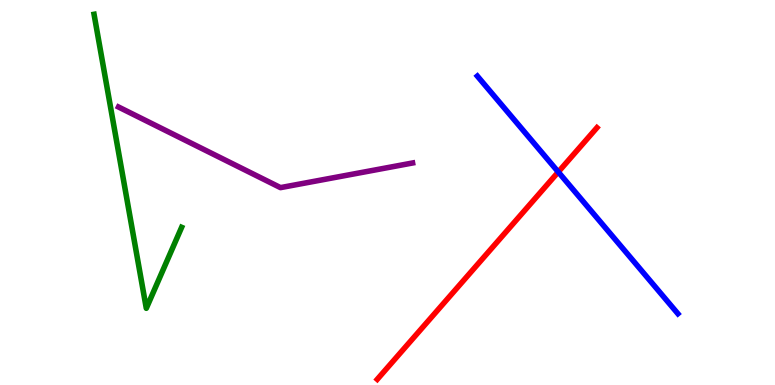[{'lines': ['blue', 'red'], 'intersections': [{'x': 7.2, 'y': 5.53}]}, {'lines': ['green', 'red'], 'intersections': []}, {'lines': ['purple', 'red'], 'intersections': []}, {'lines': ['blue', 'green'], 'intersections': []}, {'lines': ['blue', 'purple'], 'intersections': []}, {'lines': ['green', 'purple'], 'intersections': []}]